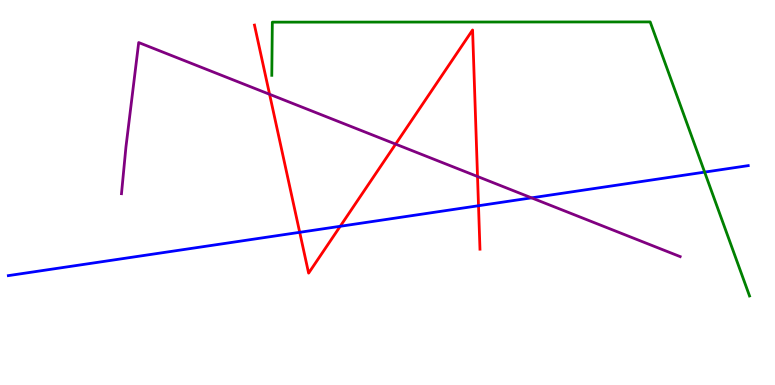[{'lines': ['blue', 'red'], 'intersections': [{'x': 3.87, 'y': 3.97}, {'x': 4.39, 'y': 4.12}, {'x': 6.17, 'y': 4.66}]}, {'lines': ['green', 'red'], 'intersections': []}, {'lines': ['purple', 'red'], 'intersections': [{'x': 3.48, 'y': 7.55}, {'x': 5.1, 'y': 6.26}, {'x': 6.16, 'y': 5.42}]}, {'lines': ['blue', 'green'], 'intersections': [{'x': 9.09, 'y': 5.53}]}, {'lines': ['blue', 'purple'], 'intersections': [{'x': 6.86, 'y': 4.86}]}, {'lines': ['green', 'purple'], 'intersections': []}]